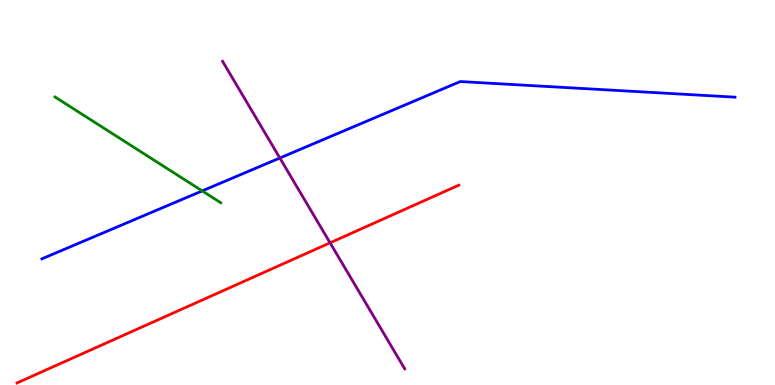[{'lines': ['blue', 'red'], 'intersections': []}, {'lines': ['green', 'red'], 'intersections': []}, {'lines': ['purple', 'red'], 'intersections': [{'x': 4.26, 'y': 3.69}]}, {'lines': ['blue', 'green'], 'intersections': [{'x': 2.61, 'y': 5.04}]}, {'lines': ['blue', 'purple'], 'intersections': [{'x': 3.61, 'y': 5.9}]}, {'lines': ['green', 'purple'], 'intersections': []}]